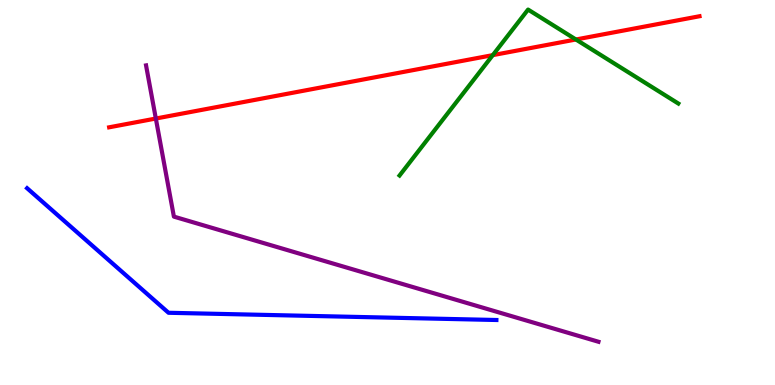[{'lines': ['blue', 'red'], 'intersections': []}, {'lines': ['green', 'red'], 'intersections': [{'x': 6.36, 'y': 8.57}, {'x': 7.43, 'y': 8.97}]}, {'lines': ['purple', 'red'], 'intersections': [{'x': 2.01, 'y': 6.92}]}, {'lines': ['blue', 'green'], 'intersections': []}, {'lines': ['blue', 'purple'], 'intersections': []}, {'lines': ['green', 'purple'], 'intersections': []}]